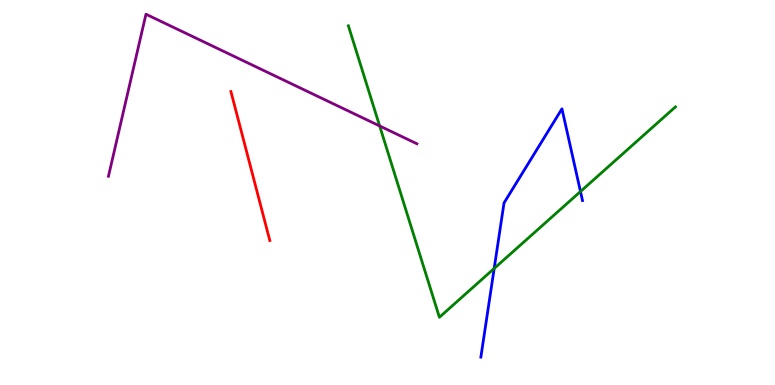[{'lines': ['blue', 'red'], 'intersections': []}, {'lines': ['green', 'red'], 'intersections': []}, {'lines': ['purple', 'red'], 'intersections': []}, {'lines': ['blue', 'green'], 'intersections': [{'x': 6.38, 'y': 3.03}, {'x': 7.49, 'y': 5.03}]}, {'lines': ['blue', 'purple'], 'intersections': []}, {'lines': ['green', 'purple'], 'intersections': [{'x': 4.9, 'y': 6.73}]}]